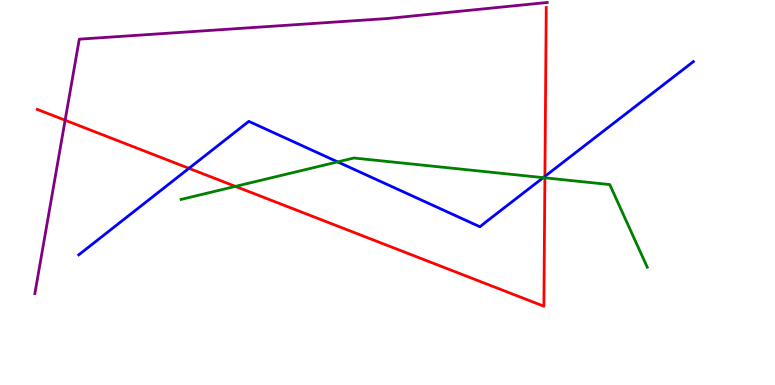[{'lines': ['blue', 'red'], 'intersections': [{'x': 2.44, 'y': 5.63}, {'x': 7.03, 'y': 5.42}]}, {'lines': ['green', 'red'], 'intersections': [{'x': 3.04, 'y': 5.16}, {'x': 7.03, 'y': 5.38}]}, {'lines': ['purple', 'red'], 'intersections': [{'x': 0.84, 'y': 6.88}]}, {'lines': ['blue', 'green'], 'intersections': [{'x': 4.36, 'y': 5.8}, {'x': 7.01, 'y': 5.39}]}, {'lines': ['blue', 'purple'], 'intersections': []}, {'lines': ['green', 'purple'], 'intersections': []}]